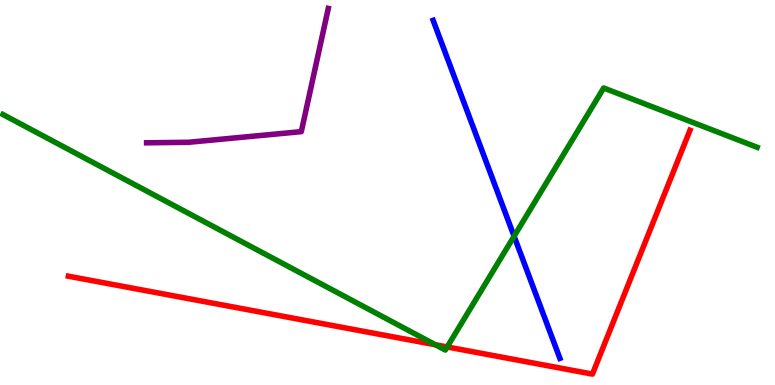[{'lines': ['blue', 'red'], 'intersections': []}, {'lines': ['green', 'red'], 'intersections': [{'x': 5.62, 'y': 1.05}, {'x': 5.77, 'y': 0.988}]}, {'lines': ['purple', 'red'], 'intersections': []}, {'lines': ['blue', 'green'], 'intersections': [{'x': 6.63, 'y': 3.86}]}, {'lines': ['blue', 'purple'], 'intersections': []}, {'lines': ['green', 'purple'], 'intersections': []}]